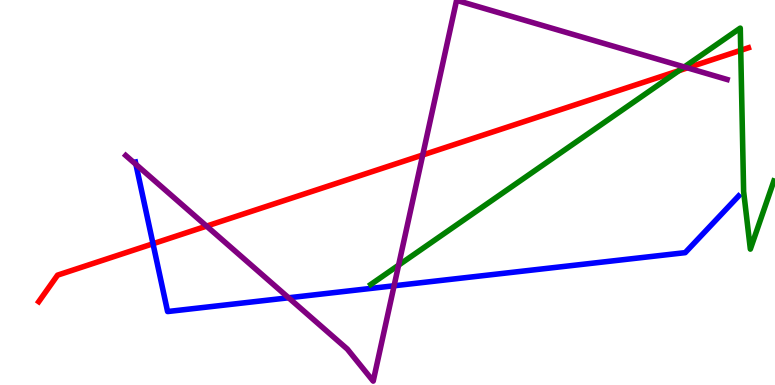[{'lines': ['blue', 'red'], 'intersections': [{'x': 1.97, 'y': 3.67}]}, {'lines': ['green', 'red'], 'intersections': [{'x': 8.76, 'y': 8.16}, {'x': 9.56, 'y': 8.69}]}, {'lines': ['purple', 'red'], 'intersections': [{'x': 2.67, 'y': 4.13}, {'x': 5.45, 'y': 5.97}, {'x': 8.87, 'y': 8.24}]}, {'lines': ['blue', 'green'], 'intersections': []}, {'lines': ['blue', 'purple'], 'intersections': [{'x': 1.75, 'y': 5.73}, {'x': 3.72, 'y': 2.27}, {'x': 5.09, 'y': 2.58}]}, {'lines': ['green', 'purple'], 'intersections': [{'x': 5.14, 'y': 3.11}, {'x': 8.83, 'y': 8.26}]}]